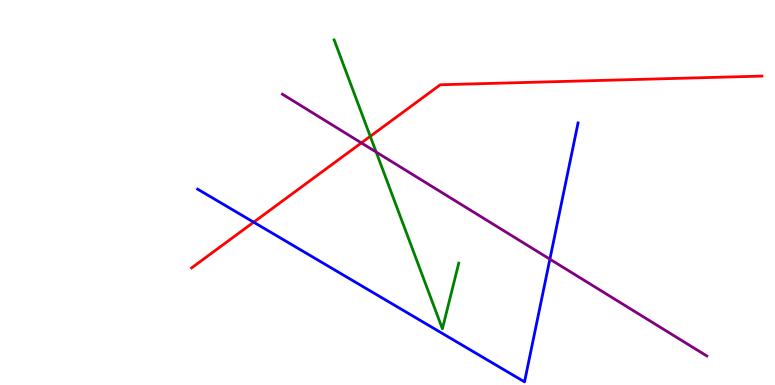[{'lines': ['blue', 'red'], 'intersections': [{'x': 3.27, 'y': 4.23}]}, {'lines': ['green', 'red'], 'intersections': [{'x': 4.78, 'y': 6.46}]}, {'lines': ['purple', 'red'], 'intersections': [{'x': 4.66, 'y': 6.29}]}, {'lines': ['blue', 'green'], 'intersections': []}, {'lines': ['blue', 'purple'], 'intersections': [{'x': 7.1, 'y': 3.27}]}, {'lines': ['green', 'purple'], 'intersections': [{'x': 4.85, 'y': 6.05}]}]